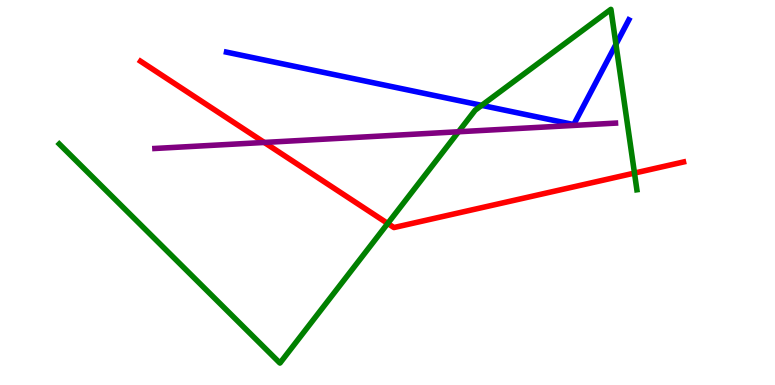[{'lines': ['blue', 'red'], 'intersections': []}, {'lines': ['green', 'red'], 'intersections': [{'x': 5.0, 'y': 4.2}, {'x': 8.19, 'y': 5.5}]}, {'lines': ['purple', 'red'], 'intersections': [{'x': 3.41, 'y': 6.3}]}, {'lines': ['blue', 'green'], 'intersections': [{'x': 6.22, 'y': 7.26}, {'x': 7.95, 'y': 8.85}]}, {'lines': ['blue', 'purple'], 'intersections': []}, {'lines': ['green', 'purple'], 'intersections': [{'x': 5.92, 'y': 6.58}]}]